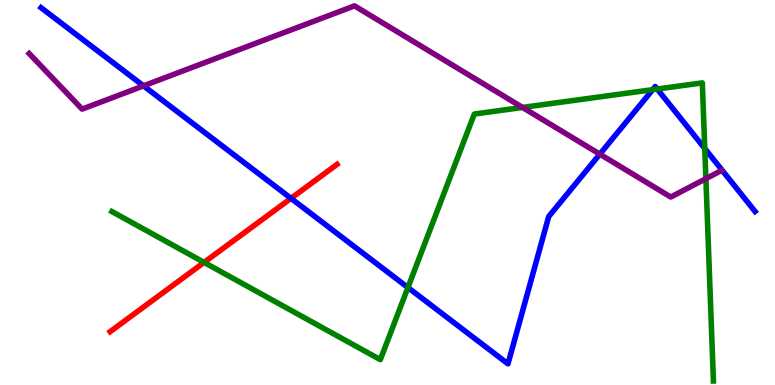[{'lines': ['blue', 'red'], 'intersections': [{'x': 3.75, 'y': 4.85}]}, {'lines': ['green', 'red'], 'intersections': [{'x': 2.63, 'y': 3.18}]}, {'lines': ['purple', 'red'], 'intersections': []}, {'lines': ['blue', 'green'], 'intersections': [{'x': 5.26, 'y': 2.53}, {'x': 8.42, 'y': 7.67}, {'x': 8.48, 'y': 7.69}, {'x': 9.09, 'y': 6.14}]}, {'lines': ['blue', 'purple'], 'intersections': [{'x': 1.85, 'y': 7.77}, {'x': 7.74, 'y': 6.0}]}, {'lines': ['green', 'purple'], 'intersections': [{'x': 6.74, 'y': 7.21}, {'x': 9.11, 'y': 5.36}]}]